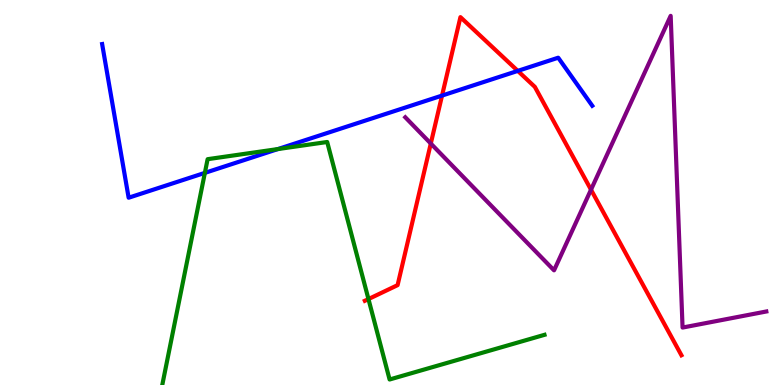[{'lines': ['blue', 'red'], 'intersections': [{'x': 5.7, 'y': 7.52}, {'x': 6.68, 'y': 8.16}]}, {'lines': ['green', 'red'], 'intersections': [{'x': 4.75, 'y': 2.23}]}, {'lines': ['purple', 'red'], 'intersections': [{'x': 5.56, 'y': 6.27}, {'x': 7.63, 'y': 5.07}]}, {'lines': ['blue', 'green'], 'intersections': [{'x': 2.64, 'y': 5.51}, {'x': 3.59, 'y': 6.13}]}, {'lines': ['blue', 'purple'], 'intersections': []}, {'lines': ['green', 'purple'], 'intersections': []}]